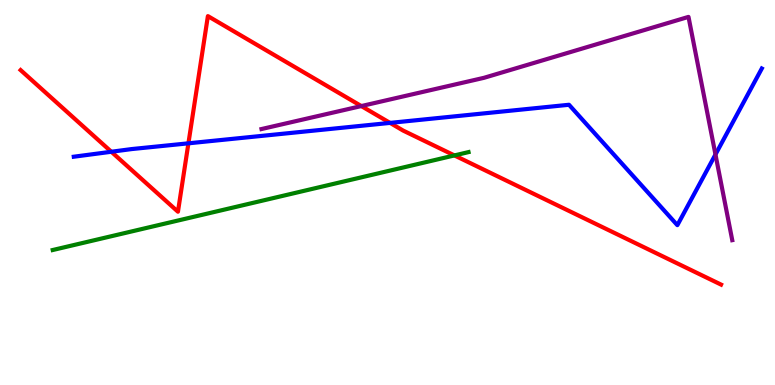[{'lines': ['blue', 'red'], 'intersections': [{'x': 1.44, 'y': 6.06}, {'x': 2.43, 'y': 6.28}, {'x': 5.03, 'y': 6.81}]}, {'lines': ['green', 'red'], 'intersections': [{'x': 5.86, 'y': 5.96}]}, {'lines': ['purple', 'red'], 'intersections': [{'x': 4.66, 'y': 7.25}]}, {'lines': ['blue', 'green'], 'intersections': []}, {'lines': ['blue', 'purple'], 'intersections': [{'x': 9.23, 'y': 5.99}]}, {'lines': ['green', 'purple'], 'intersections': []}]